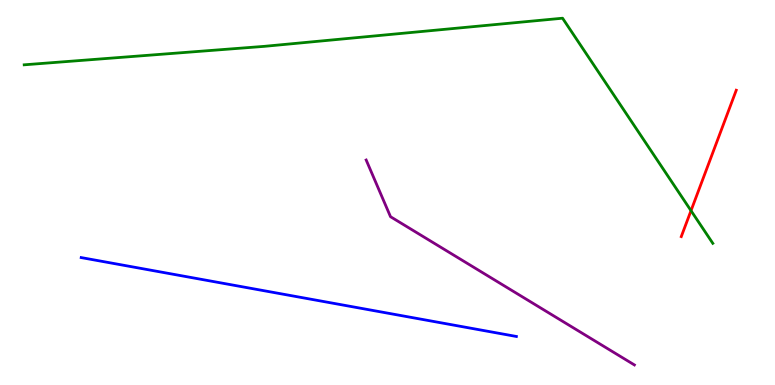[{'lines': ['blue', 'red'], 'intersections': []}, {'lines': ['green', 'red'], 'intersections': [{'x': 8.92, 'y': 4.53}]}, {'lines': ['purple', 'red'], 'intersections': []}, {'lines': ['blue', 'green'], 'intersections': []}, {'lines': ['blue', 'purple'], 'intersections': []}, {'lines': ['green', 'purple'], 'intersections': []}]